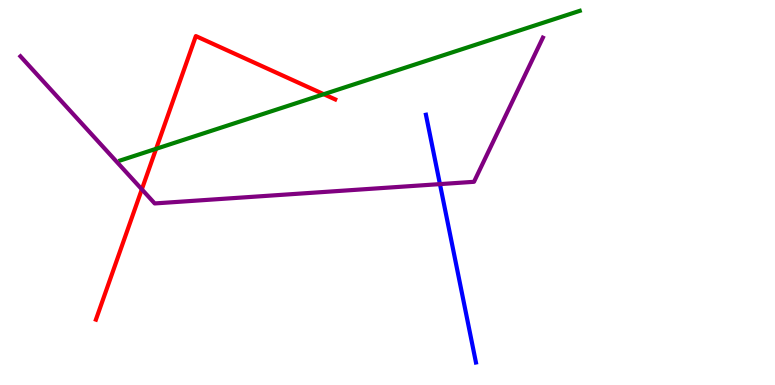[{'lines': ['blue', 'red'], 'intersections': []}, {'lines': ['green', 'red'], 'intersections': [{'x': 2.01, 'y': 6.13}, {'x': 4.18, 'y': 7.55}]}, {'lines': ['purple', 'red'], 'intersections': [{'x': 1.83, 'y': 5.08}]}, {'lines': ['blue', 'green'], 'intersections': []}, {'lines': ['blue', 'purple'], 'intersections': [{'x': 5.68, 'y': 5.22}]}, {'lines': ['green', 'purple'], 'intersections': []}]